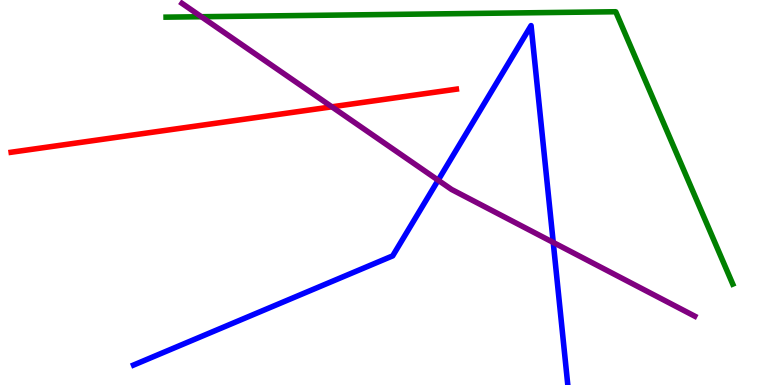[{'lines': ['blue', 'red'], 'intersections': []}, {'lines': ['green', 'red'], 'intersections': []}, {'lines': ['purple', 'red'], 'intersections': [{'x': 4.28, 'y': 7.23}]}, {'lines': ['blue', 'green'], 'intersections': []}, {'lines': ['blue', 'purple'], 'intersections': [{'x': 5.65, 'y': 5.32}, {'x': 7.14, 'y': 3.7}]}, {'lines': ['green', 'purple'], 'intersections': [{'x': 2.6, 'y': 9.57}]}]